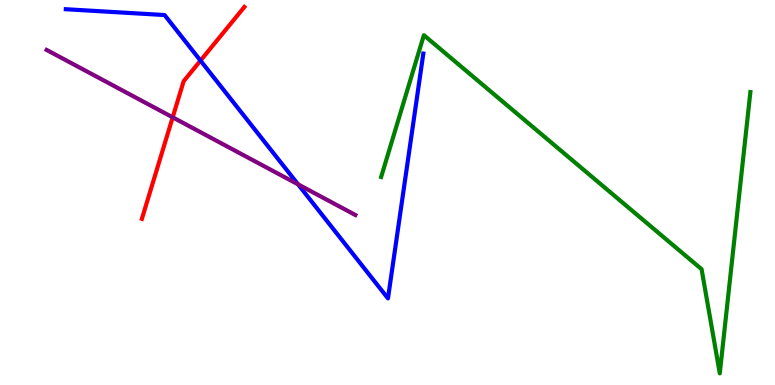[{'lines': ['blue', 'red'], 'intersections': [{'x': 2.59, 'y': 8.43}]}, {'lines': ['green', 'red'], 'intersections': []}, {'lines': ['purple', 'red'], 'intersections': [{'x': 2.23, 'y': 6.95}]}, {'lines': ['blue', 'green'], 'intersections': []}, {'lines': ['blue', 'purple'], 'intersections': [{'x': 3.85, 'y': 5.21}]}, {'lines': ['green', 'purple'], 'intersections': []}]